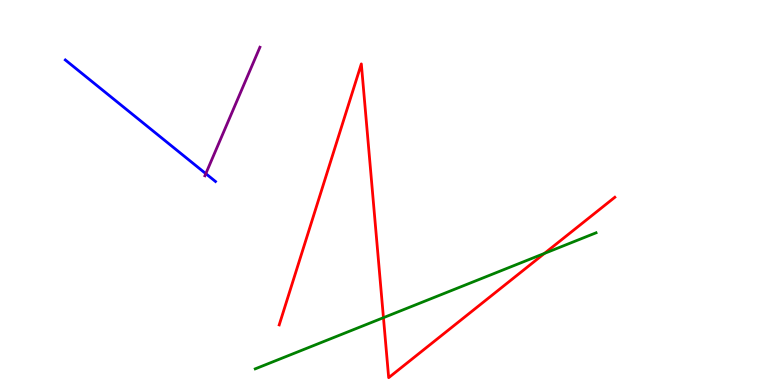[{'lines': ['blue', 'red'], 'intersections': []}, {'lines': ['green', 'red'], 'intersections': [{'x': 4.95, 'y': 1.75}, {'x': 7.03, 'y': 3.42}]}, {'lines': ['purple', 'red'], 'intersections': []}, {'lines': ['blue', 'green'], 'intersections': []}, {'lines': ['blue', 'purple'], 'intersections': [{'x': 2.66, 'y': 5.49}]}, {'lines': ['green', 'purple'], 'intersections': []}]